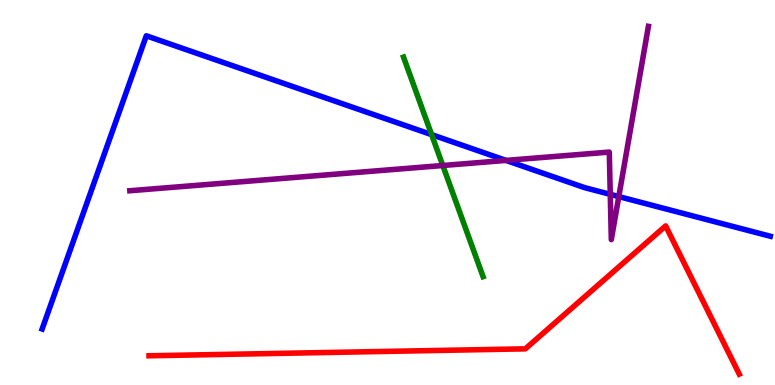[{'lines': ['blue', 'red'], 'intersections': []}, {'lines': ['green', 'red'], 'intersections': []}, {'lines': ['purple', 'red'], 'intersections': []}, {'lines': ['blue', 'green'], 'intersections': [{'x': 5.57, 'y': 6.5}]}, {'lines': ['blue', 'purple'], 'intersections': [{'x': 6.53, 'y': 5.83}, {'x': 7.87, 'y': 4.95}, {'x': 7.98, 'y': 4.89}]}, {'lines': ['green', 'purple'], 'intersections': [{'x': 5.71, 'y': 5.7}]}]